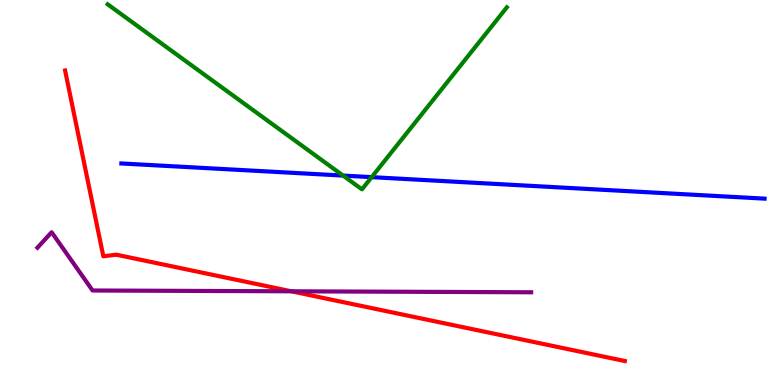[{'lines': ['blue', 'red'], 'intersections': []}, {'lines': ['green', 'red'], 'intersections': []}, {'lines': ['purple', 'red'], 'intersections': [{'x': 3.76, 'y': 2.43}]}, {'lines': ['blue', 'green'], 'intersections': [{'x': 4.43, 'y': 5.44}, {'x': 4.8, 'y': 5.4}]}, {'lines': ['blue', 'purple'], 'intersections': []}, {'lines': ['green', 'purple'], 'intersections': []}]